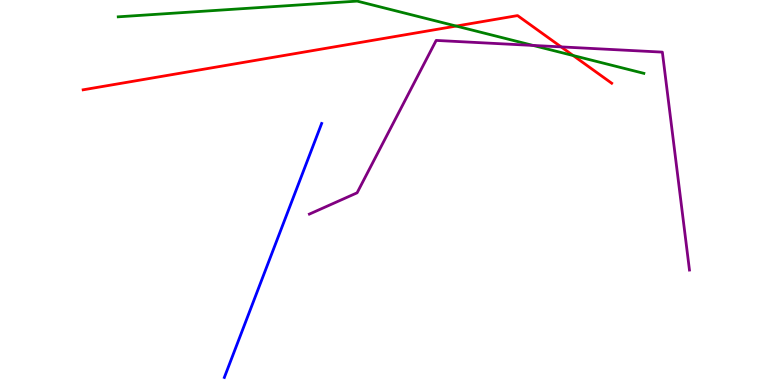[{'lines': ['blue', 'red'], 'intersections': []}, {'lines': ['green', 'red'], 'intersections': [{'x': 5.89, 'y': 9.32}, {'x': 7.4, 'y': 8.56}]}, {'lines': ['purple', 'red'], 'intersections': [{'x': 7.24, 'y': 8.78}]}, {'lines': ['blue', 'green'], 'intersections': []}, {'lines': ['blue', 'purple'], 'intersections': []}, {'lines': ['green', 'purple'], 'intersections': [{'x': 6.88, 'y': 8.82}]}]